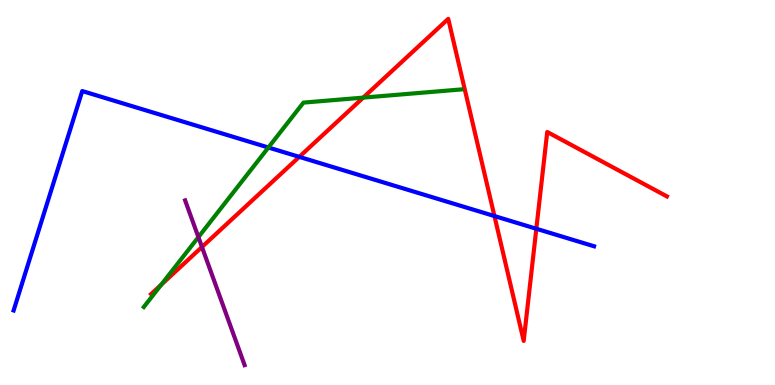[{'lines': ['blue', 'red'], 'intersections': [{'x': 3.86, 'y': 5.93}, {'x': 6.38, 'y': 4.39}, {'x': 6.92, 'y': 4.06}]}, {'lines': ['green', 'red'], 'intersections': [{'x': 2.08, 'y': 2.6}, {'x': 4.69, 'y': 7.46}]}, {'lines': ['purple', 'red'], 'intersections': [{'x': 2.61, 'y': 3.58}]}, {'lines': ['blue', 'green'], 'intersections': [{'x': 3.46, 'y': 6.17}]}, {'lines': ['blue', 'purple'], 'intersections': []}, {'lines': ['green', 'purple'], 'intersections': [{'x': 2.56, 'y': 3.84}]}]